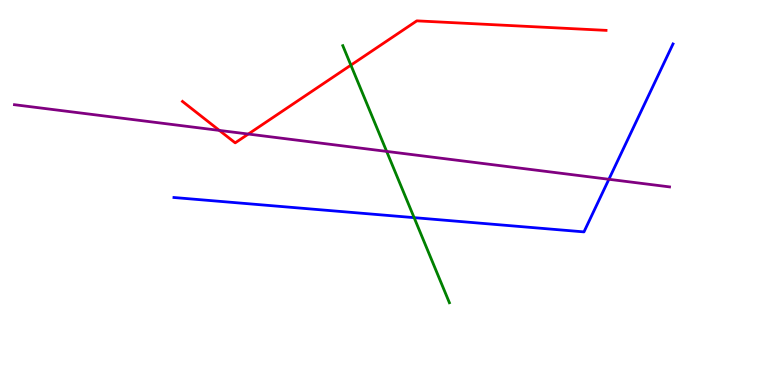[{'lines': ['blue', 'red'], 'intersections': []}, {'lines': ['green', 'red'], 'intersections': [{'x': 4.53, 'y': 8.31}]}, {'lines': ['purple', 'red'], 'intersections': [{'x': 2.83, 'y': 6.61}, {'x': 3.2, 'y': 6.52}]}, {'lines': ['blue', 'green'], 'intersections': [{'x': 5.34, 'y': 4.35}]}, {'lines': ['blue', 'purple'], 'intersections': [{'x': 7.86, 'y': 5.34}]}, {'lines': ['green', 'purple'], 'intersections': [{'x': 4.99, 'y': 6.07}]}]